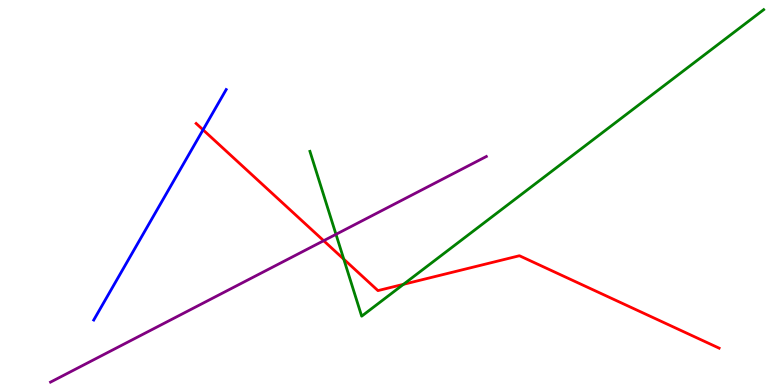[{'lines': ['blue', 'red'], 'intersections': [{'x': 2.62, 'y': 6.63}]}, {'lines': ['green', 'red'], 'intersections': [{'x': 4.44, 'y': 3.27}, {'x': 5.21, 'y': 2.62}]}, {'lines': ['purple', 'red'], 'intersections': [{'x': 4.18, 'y': 3.75}]}, {'lines': ['blue', 'green'], 'intersections': []}, {'lines': ['blue', 'purple'], 'intersections': []}, {'lines': ['green', 'purple'], 'intersections': [{'x': 4.34, 'y': 3.91}]}]